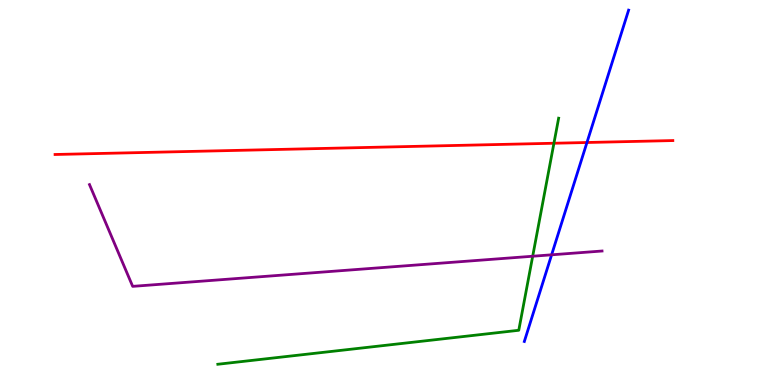[{'lines': ['blue', 'red'], 'intersections': [{'x': 7.57, 'y': 6.3}]}, {'lines': ['green', 'red'], 'intersections': [{'x': 7.15, 'y': 6.28}]}, {'lines': ['purple', 'red'], 'intersections': []}, {'lines': ['blue', 'green'], 'intersections': []}, {'lines': ['blue', 'purple'], 'intersections': [{'x': 7.12, 'y': 3.38}]}, {'lines': ['green', 'purple'], 'intersections': [{'x': 6.87, 'y': 3.34}]}]